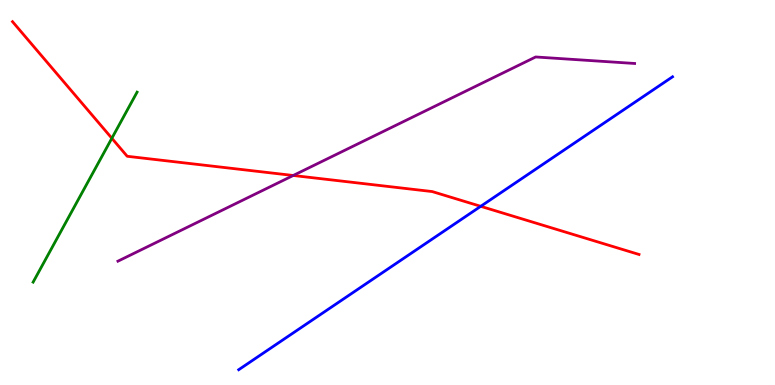[{'lines': ['blue', 'red'], 'intersections': [{'x': 6.2, 'y': 4.64}]}, {'lines': ['green', 'red'], 'intersections': [{'x': 1.44, 'y': 6.41}]}, {'lines': ['purple', 'red'], 'intersections': [{'x': 3.78, 'y': 5.44}]}, {'lines': ['blue', 'green'], 'intersections': []}, {'lines': ['blue', 'purple'], 'intersections': []}, {'lines': ['green', 'purple'], 'intersections': []}]